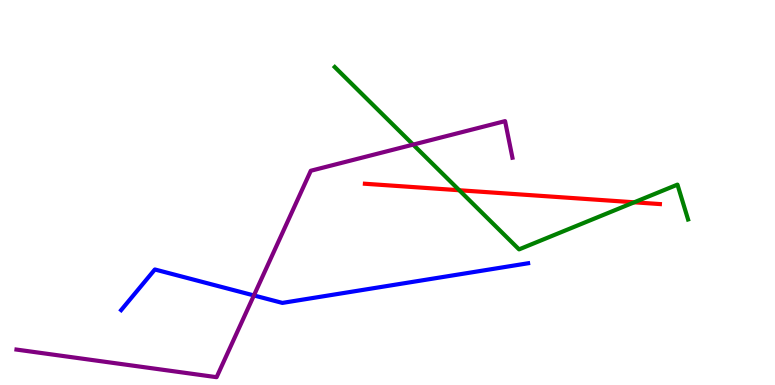[{'lines': ['blue', 'red'], 'intersections': []}, {'lines': ['green', 'red'], 'intersections': [{'x': 5.93, 'y': 5.06}, {'x': 8.18, 'y': 4.75}]}, {'lines': ['purple', 'red'], 'intersections': []}, {'lines': ['blue', 'green'], 'intersections': []}, {'lines': ['blue', 'purple'], 'intersections': [{'x': 3.28, 'y': 2.33}]}, {'lines': ['green', 'purple'], 'intersections': [{'x': 5.33, 'y': 6.24}]}]